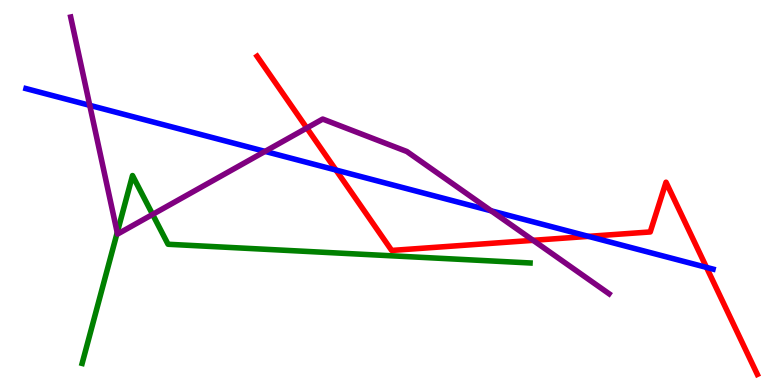[{'lines': ['blue', 'red'], 'intersections': [{'x': 4.33, 'y': 5.58}, {'x': 7.59, 'y': 3.86}, {'x': 9.12, 'y': 3.05}]}, {'lines': ['green', 'red'], 'intersections': []}, {'lines': ['purple', 'red'], 'intersections': [{'x': 3.96, 'y': 6.68}, {'x': 6.88, 'y': 3.76}]}, {'lines': ['blue', 'green'], 'intersections': []}, {'lines': ['blue', 'purple'], 'intersections': [{'x': 1.16, 'y': 7.26}, {'x': 3.42, 'y': 6.07}, {'x': 6.34, 'y': 4.52}]}, {'lines': ['green', 'purple'], 'intersections': [{'x': 1.51, 'y': 3.96}, {'x': 1.97, 'y': 4.43}]}]